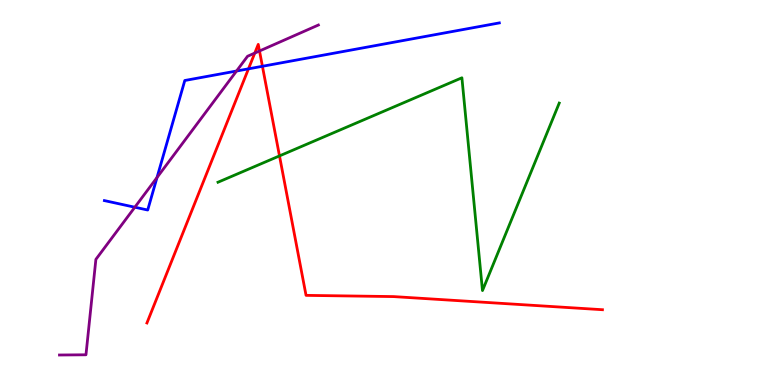[{'lines': ['blue', 'red'], 'intersections': [{'x': 3.21, 'y': 8.21}, {'x': 3.39, 'y': 8.28}]}, {'lines': ['green', 'red'], 'intersections': [{'x': 3.61, 'y': 5.95}]}, {'lines': ['purple', 'red'], 'intersections': [{'x': 3.29, 'y': 8.62}, {'x': 3.35, 'y': 8.68}]}, {'lines': ['blue', 'green'], 'intersections': []}, {'lines': ['blue', 'purple'], 'intersections': [{'x': 1.74, 'y': 4.62}, {'x': 2.03, 'y': 5.39}, {'x': 3.05, 'y': 8.16}]}, {'lines': ['green', 'purple'], 'intersections': []}]